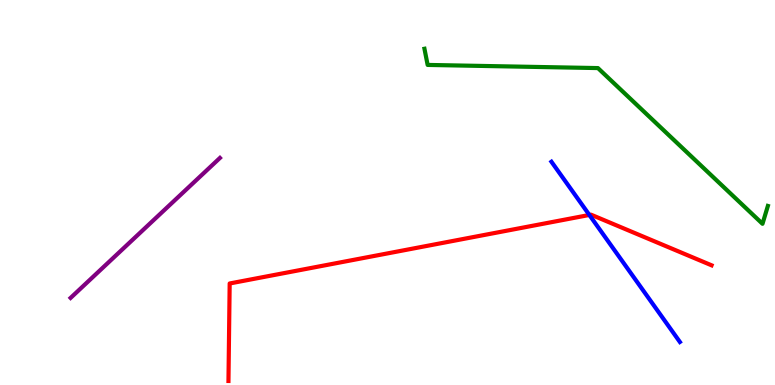[{'lines': ['blue', 'red'], 'intersections': [{'x': 7.6, 'y': 4.42}]}, {'lines': ['green', 'red'], 'intersections': []}, {'lines': ['purple', 'red'], 'intersections': []}, {'lines': ['blue', 'green'], 'intersections': []}, {'lines': ['blue', 'purple'], 'intersections': []}, {'lines': ['green', 'purple'], 'intersections': []}]